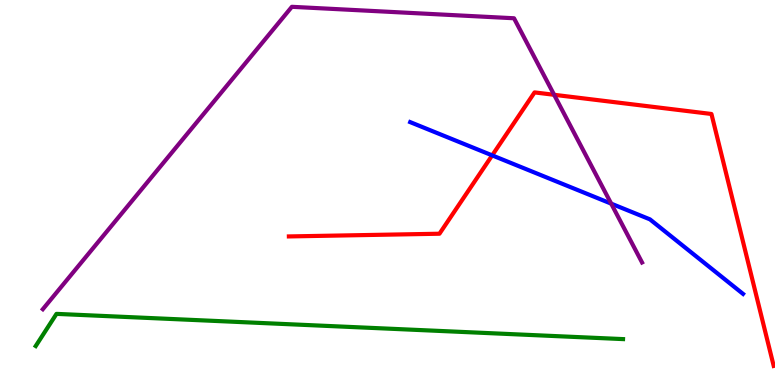[{'lines': ['blue', 'red'], 'intersections': [{'x': 6.35, 'y': 5.96}]}, {'lines': ['green', 'red'], 'intersections': []}, {'lines': ['purple', 'red'], 'intersections': [{'x': 7.15, 'y': 7.54}]}, {'lines': ['blue', 'green'], 'intersections': []}, {'lines': ['blue', 'purple'], 'intersections': [{'x': 7.89, 'y': 4.71}]}, {'lines': ['green', 'purple'], 'intersections': []}]